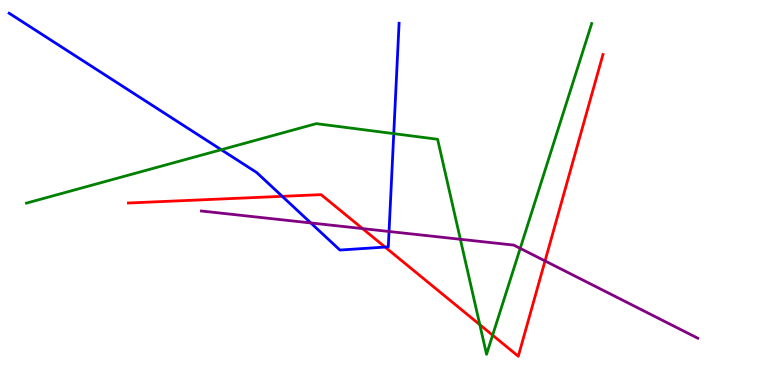[{'lines': ['blue', 'red'], 'intersections': [{'x': 3.64, 'y': 4.9}, {'x': 4.97, 'y': 3.58}]}, {'lines': ['green', 'red'], 'intersections': [{'x': 6.19, 'y': 1.57}, {'x': 6.36, 'y': 1.29}]}, {'lines': ['purple', 'red'], 'intersections': [{'x': 4.68, 'y': 4.06}, {'x': 7.03, 'y': 3.22}]}, {'lines': ['blue', 'green'], 'intersections': [{'x': 2.85, 'y': 6.11}, {'x': 5.08, 'y': 6.53}]}, {'lines': ['blue', 'purple'], 'intersections': [{'x': 4.01, 'y': 4.21}, {'x': 5.02, 'y': 3.99}]}, {'lines': ['green', 'purple'], 'intersections': [{'x': 5.94, 'y': 3.79}, {'x': 6.71, 'y': 3.55}]}]